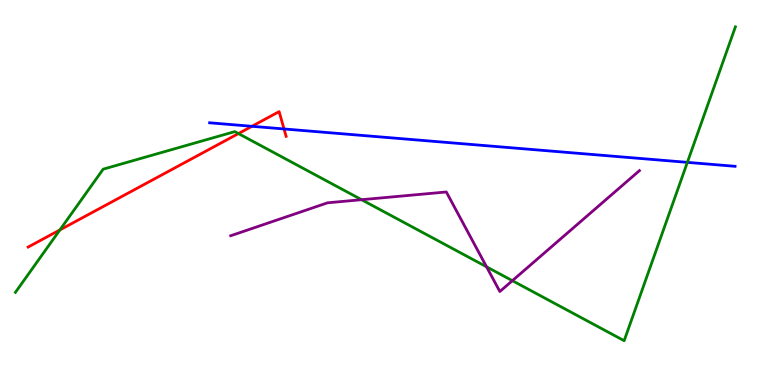[{'lines': ['blue', 'red'], 'intersections': [{'x': 3.25, 'y': 6.72}, {'x': 3.66, 'y': 6.65}]}, {'lines': ['green', 'red'], 'intersections': [{'x': 0.773, 'y': 4.03}, {'x': 3.08, 'y': 6.53}]}, {'lines': ['purple', 'red'], 'intersections': []}, {'lines': ['blue', 'green'], 'intersections': [{'x': 8.87, 'y': 5.78}]}, {'lines': ['blue', 'purple'], 'intersections': []}, {'lines': ['green', 'purple'], 'intersections': [{'x': 4.67, 'y': 4.81}, {'x': 6.28, 'y': 3.07}, {'x': 6.61, 'y': 2.71}]}]